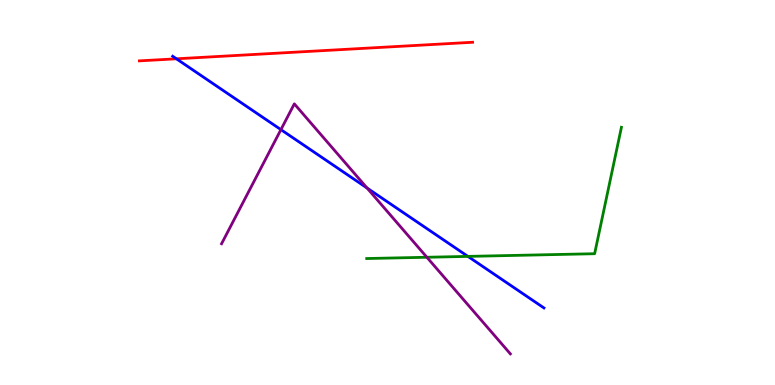[{'lines': ['blue', 'red'], 'intersections': [{'x': 2.28, 'y': 8.47}]}, {'lines': ['green', 'red'], 'intersections': []}, {'lines': ['purple', 'red'], 'intersections': []}, {'lines': ['blue', 'green'], 'intersections': [{'x': 6.04, 'y': 3.34}]}, {'lines': ['blue', 'purple'], 'intersections': [{'x': 3.62, 'y': 6.63}, {'x': 4.74, 'y': 5.12}]}, {'lines': ['green', 'purple'], 'intersections': [{'x': 5.51, 'y': 3.32}]}]